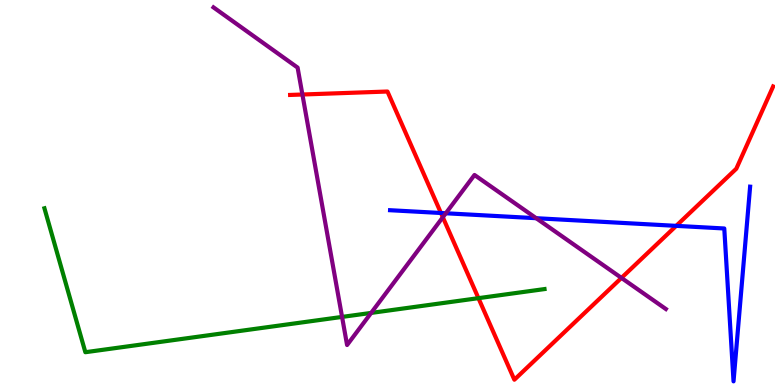[{'lines': ['blue', 'red'], 'intersections': [{'x': 5.69, 'y': 4.47}, {'x': 8.73, 'y': 4.13}]}, {'lines': ['green', 'red'], 'intersections': [{'x': 6.17, 'y': 2.26}]}, {'lines': ['purple', 'red'], 'intersections': [{'x': 3.9, 'y': 7.55}, {'x': 5.71, 'y': 4.36}, {'x': 8.02, 'y': 2.78}]}, {'lines': ['blue', 'green'], 'intersections': []}, {'lines': ['blue', 'purple'], 'intersections': [{'x': 5.75, 'y': 4.46}, {'x': 6.92, 'y': 4.33}]}, {'lines': ['green', 'purple'], 'intersections': [{'x': 4.41, 'y': 1.77}, {'x': 4.79, 'y': 1.87}]}]